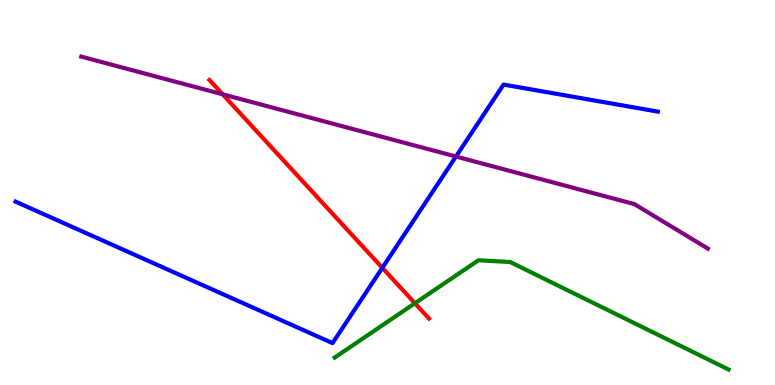[{'lines': ['blue', 'red'], 'intersections': [{'x': 4.93, 'y': 3.04}]}, {'lines': ['green', 'red'], 'intersections': [{'x': 5.35, 'y': 2.12}]}, {'lines': ['purple', 'red'], 'intersections': [{'x': 2.87, 'y': 7.55}]}, {'lines': ['blue', 'green'], 'intersections': []}, {'lines': ['blue', 'purple'], 'intersections': [{'x': 5.88, 'y': 5.93}]}, {'lines': ['green', 'purple'], 'intersections': []}]